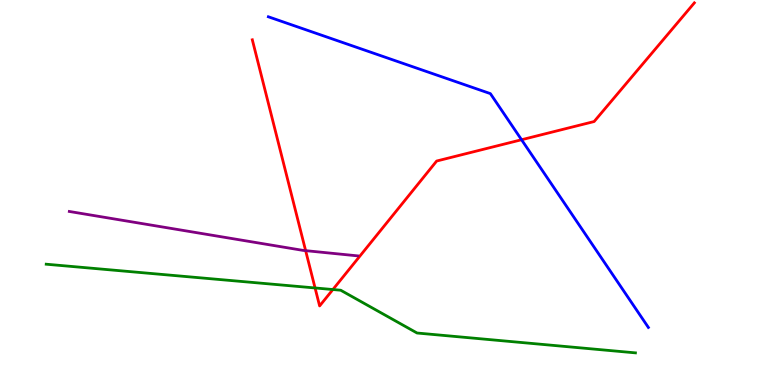[{'lines': ['blue', 'red'], 'intersections': [{'x': 6.73, 'y': 6.37}]}, {'lines': ['green', 'red'], 'intersections': [{'x': 4.07, 'y': 2.52}, {'x': 4.3, 'y': 2.48}]}, {'lines': ['purple', 'red'], 'intersections': [{'x': 3.94, 'y': 3.49}]}, {'lines': ['blue', 'green'], 'intersections': []}, {'lines': ['blue', 'purple'], 'intersections': []}, {'lines': ['green', 'purple'], 'intersections': []}]